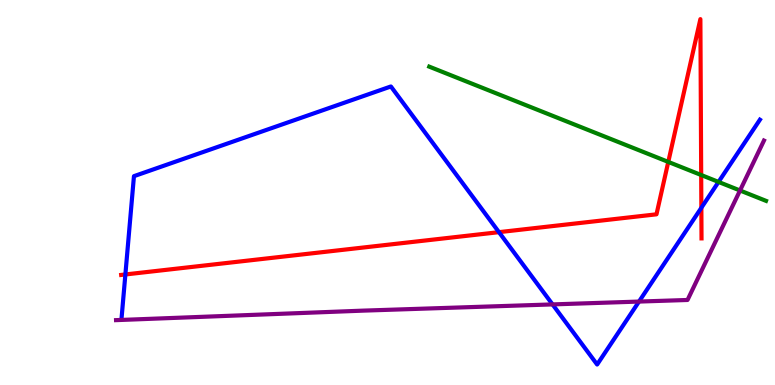[{'lines': ['blue', 'red'], 'intersections': [{'x': 1.62, 'y': 2.87}, {'x': 6.44, 'y': 3.97}, {'x': 9.05, 'y': 4.6}]}, {'lines': ['green', 'red'], 'intersections': [{'x': 8.62, 'y': 5.79}, {'x': 9.05, 'y': 5.45}]}, {'lines': ['purple', 'red'], 'intersections': []}, {'lines': ['blue', 'green'], 'intersections': [{'x': 9.27, 'y': 5.27}]}, {'lines': ['blue', 'purple'], 'intersections': [{'x': 7.13, 'y': 2.09}, {'x': 8.25, 'y': 2.17}]}, {'lines': ['green', 'purple'], 'intersections': [{'x': 9.55, 'y': 5.05}]}]